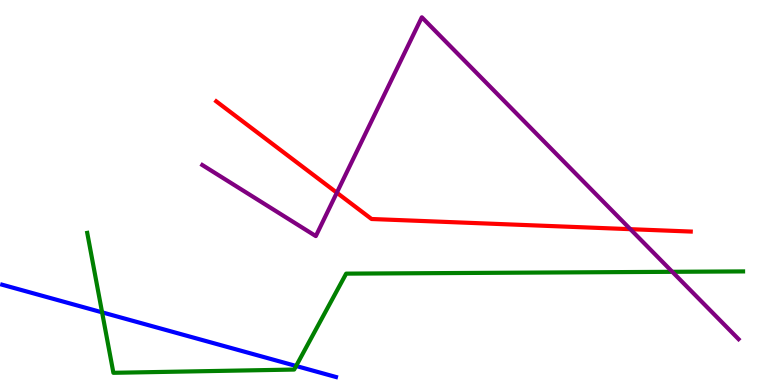[{'lines': ['blue', 'red'], 'intersections': []}, {'lines': ['green', 'red'], 'intersections': []}, {'lines': ['purple', 'red'], 'intersections': [{'x': 4.35, 'y': 4.99}, {'x': 8.13, 'y': 4.05}]}, {'lines': ['blue', 'green'], 'intersections': [{'x': 1.32, 'y': 1.89}, {'x': 3.82, 'y': 0.494}]}, {'lines': ['blue', 'purple'], 'intersections': []}, {'lines': ['green', 'purple'], 'intersections': [{'x': 8.67, 'y': 2.94}]}]